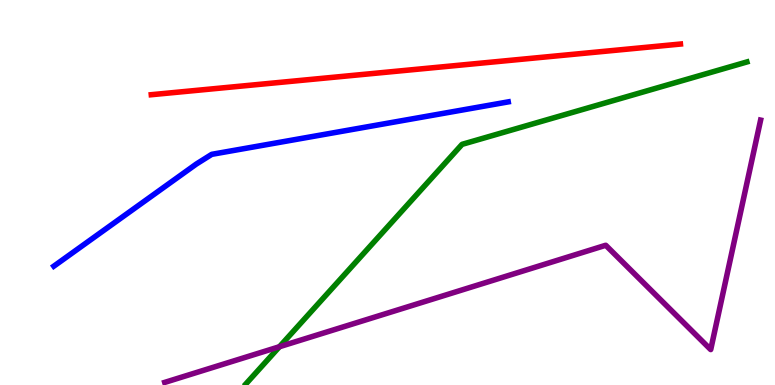[{'lines': ['blue', 'red'], 'intersections': []}, {'lines': ['green', 'red'], 'intersections': []}, {'lines': ['purple', 'red'], 'intersections': []}, {'lines': ['blue', 'green'], 'intersections': []}, {'lines': ['blue', 'purple'], 'intersections': []}, {'lines': ['green', 'purple'], 'intersections': [{'x': 3.61, 'y': 0.994}]}]